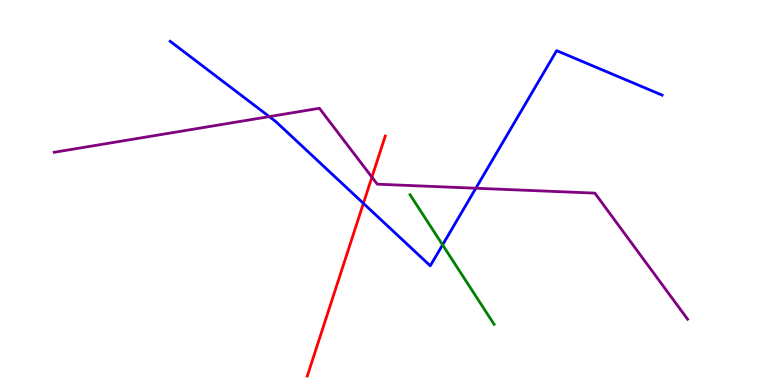[{'lines': ['blue', 'red'], 'intersections': [{'x': 4.69, 'y': 4.72}]}, {'lines': ['green', 'red'], 'intersections': []}, {'lines': ['purple', 'red'], 'intersections': [{'x': 4.8, 'y': 5.4}]}, {'lines': ['blue', 'green'], 'intersections': [{'x': 5.71, 'y': 3.64}]}, {'lines': ['blue', 'purple'], 'intersections': [{'x': 3.47, 'y': 6.97}, {'x': 6.14, 'y': 5.11}]}, {'lines': ['green', 'purple'], 'intersections': []}]